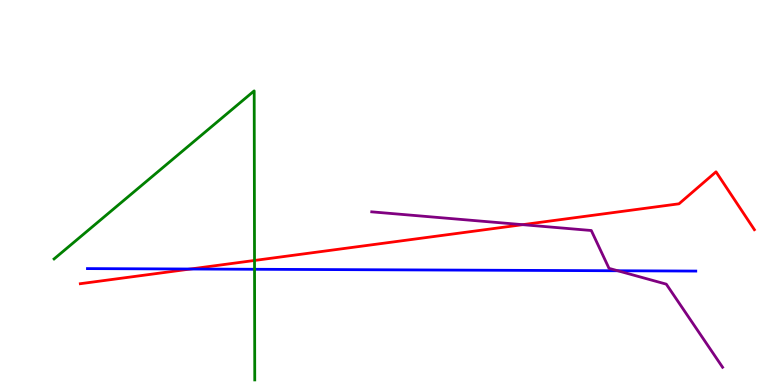[{'lines': ['blue', 'red'], 'intersections': [{'x': 2.46, 'y': 3.01}]}, {'lines': ['green', 'red'], 'intersections': [{'x': 3.28, 'y': 3.23}]}, {'lines': ['purple', 'red'], 'intersections': [{'x': 6.74, 'y': 4.16}]}, {'lines': ['blue', 'green'], 'intersections': [{'x': 3.28, 'y': 3.01}]}, {'lines': ['blue', 'purple'], 'intersections': [{'x': 7.97, 'y': 2.97}]}, {'lines': ['green', 'purple'], 'intersections': []}]